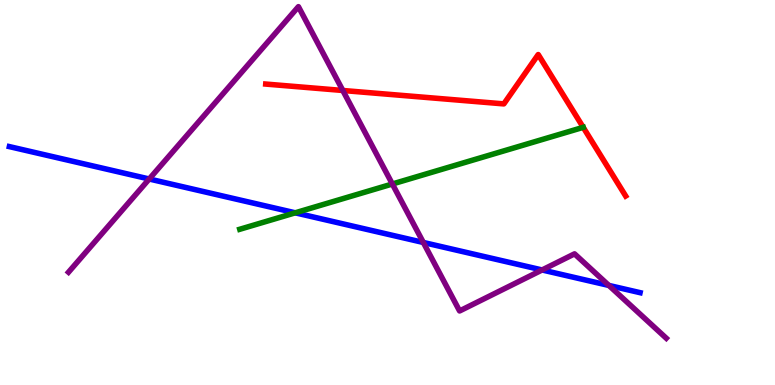[{'lines': ['blue', 'red'], 'intersections': []}, {'lines': ['green', 'red'], 'intersections': [{'x': 7.53, 'y': 6.69}]}, {'lines': ['purple', 'red'], 'intersections': [{'x': 4.42, 'y': 7.65}]}, {'lines': ['blue', 'green'], 'intersections': [{'x': 3.81, 'y': 4.47}]}, {'lines': ['blue', 'purple'], 'intersections': [{'x': 1.93, 'y': 5.35}, {'x': 5.46, 'y': 3.7}, {'x': 6.99, 'y': 2.99}, {'x': 7.86, 'y': 2.59}]}, {'lines': ['green', 'purple'], 'intersections': [{'x': 5.06, 'y': 5.22}]}]